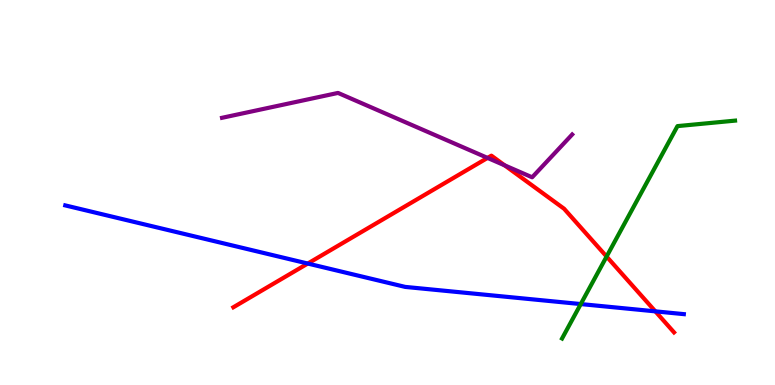[{'lines': ['blue', 'red'], 'intersections': [{'x': 3.97, 'y': 3.15}, {'x': 8.46, 'y': 1.91}]}, {'lines': ['green', 'red'], 'intersections': [{'x': 7.83, 'y': 3.34}]}, {'lines': ['purple', 'red'], 'intersections': [{'x': 6.29, 'y': 5.9}, {'x': 6.51, 'y': 5.71}]}, {'lines': ['blue', 'green'], 'intersections': [{'x': 7.49, 'y': 2.1}]}, {'lines': ['blue', 'purple'], 'intersections': []}, {'lines': ['green', 'purple'], 'intersections': []}]